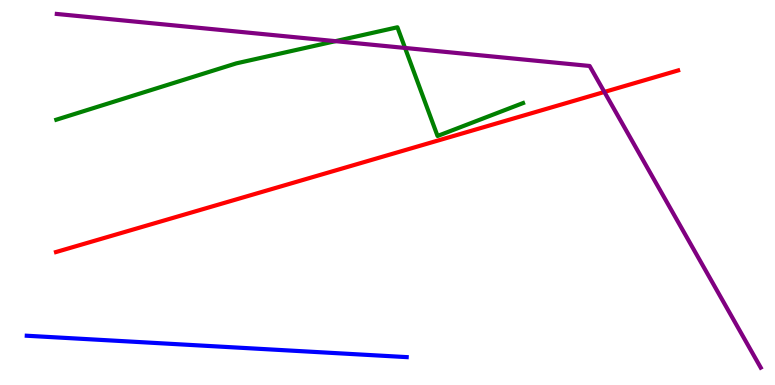[{'lines': ['blue', 'red'], 'intersections': []}, {'lines': ['green', 'red'], 'intersections': []}, {'lines': ['purple', 'red'], 'intersections': [{'x': 7.8, 'y': 7.61}]}, {'lines': ['blue', 'green'], 'intersections': []}, {'lines': ['blue', 'purple'], 'intersections': []}, {'lines': ['green', 'purple'], 'intersections': [{'x': 4.33, 'y': 8.93}, {'x': 5.23, 'y': 8.75}]}]